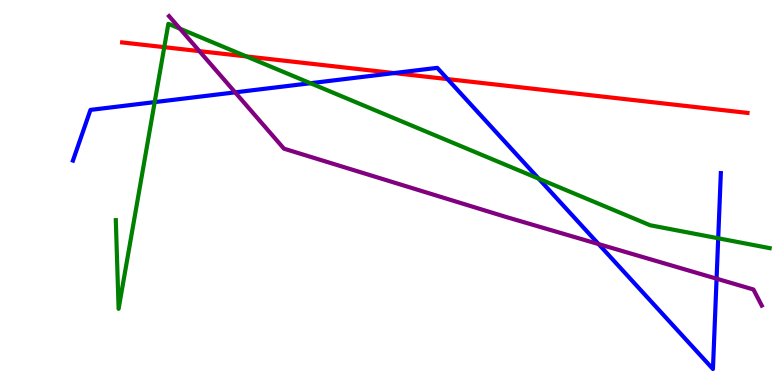[{'lines': ['blue', 'red'], 'intersections': [{'x': 5.09, 'y': 8.1}, {'x': 5.78, 'y': 7.95}]}, {'lines': ['green', 'red'], 'intersections': [{'x': 2.12, 'y': 8.77}, {'x': 3.18, 'y': 8.53}]}, {'lines': ['purple', 'red'], 'intersections': [{'x': 2.57, 'y': 8.67}]}, {'lines': ['blue', 'green'], 'intersections': [{'x': 2.0, 'y': 7.35}, {'x': 4.01, 'y': 7.84}, {'x': 6.95, 'y': 5.36}, {'x': 9.27, 'y': 3.81}]}, {'lines': ['blue', 'purple'], 'intersections': [{'x': 3.03, 'y': 7.6}, {'x': 7.72, 'y': 3.66}, {'x': 9.25, 'y': 2.76}]}, {'lines': ['green', 'purple'], 'intersections': [{'x': 2.32, 'y': 9.26}]}]